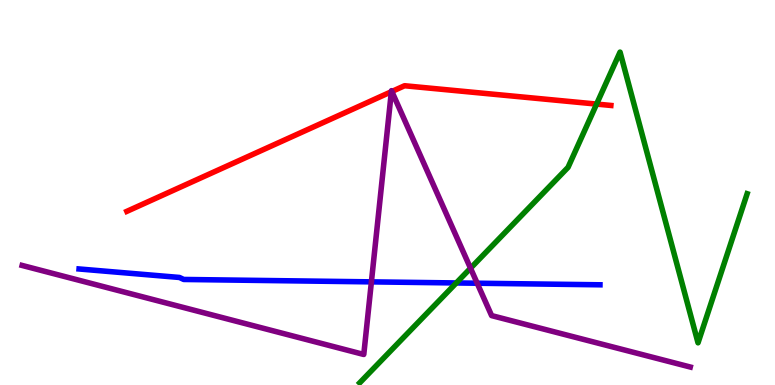[{'lines': ['blue', 'red'], 'intersections': []}, {'lines': ['green', 'red'], 'intersections': [{'x': 7.7, 'y': 7.3}]}, {'lines': ['purple', 'red'], 'intersections': [{'x': 5.05, 'y': 7.62}, {'x': 5.06, 'y': 7.62}]}, {'lines': ['blue', 'green'], 'intersections': [{'x': 5.89, 'y': 2.65}]}, {'lines': ['blue', 'purple'], 'intersections': [{'x': 4.79, 'y': 2.68}, {'x': 6.16, 'y': 2.64}]}, {'lines': ['green', 'purple'], 'intersections': [{'x': 6.07, 'y': 3.03}]}]